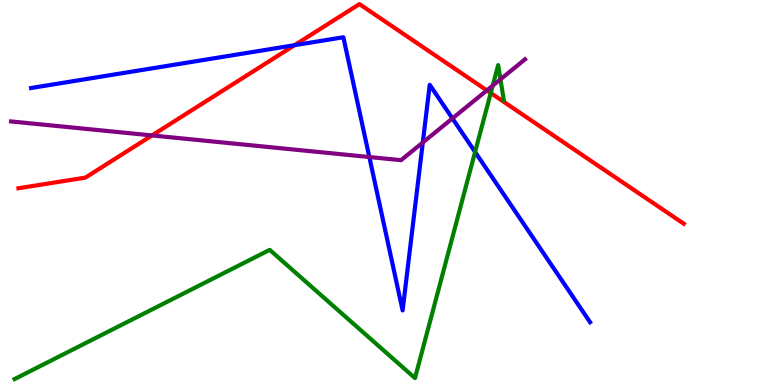[{'lines': ['blue', 'red'], 'intersections': [{'x': 3.8, 'y': 8.83}]}, {'lines': ['green', 'red'], 'intersections': [{'x': 6.33, 'y': 7.58}]}, {'lines': ['purple', 'red'], 'intersections': [{'x': 1.96, 'y': 6.48}, {'x': 6.28, 'y': 7.65}]}, {'lines': ['blue', 'green'], 'intersections': [{'x': 6.13, 'y': 6.05}]}, {'lines': ['blue', 'purple'], 'intersections': [{'x': 4.77, 'y': 5.92}, {'x': 5.46, 'y': 6.3}, {'x': 5.84, 'y': 6.92}]}, {'lines': ['green', 'purple'], 'intersections': [{'x': 6.36, 'y': 7.78}, {'x': 6.46, 'y': 7.94}]}]